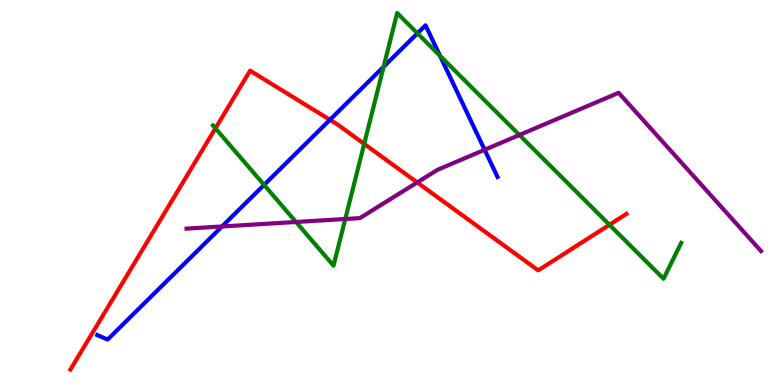[{'lines': ['blue', 'red'], 'intersections': [{'x': 4.26, 'y': 6.89}]}, {'lines': ['green', 'red'], 'intersections': [{'x': 2.78, 'y': 6.67}, {'x': 4.7, 'y': 6.26}, {'x': 7.86, 'y': 4.16}]}, {'lines': ['purple', 'red'], 'intersections': [{'x': 5.38, 'y': 5.26}]}, {'lines': ['blue', 'green'], 'intersections': [{'x': 3.41, 'y': 5.2}, {'x': 4.95, 'y': 8.27}, {'x': 5.39, 'y': 9.13}, {'x': 5.68, 'y': 8.55}]}, {'lines': ['blue', 'purple'], 'intersections': [{'x': 2.87, 'y': 4.12}, {'x': 6.25, 'y': 6.11}]}, {'lines': ['green', 'purple'], 'intersections': [{'x': 3.82, 'y': 4.23}, {'x': 4.46, 'y': 4.31}, {'x': 6.7, 'y': 6.49}]}]